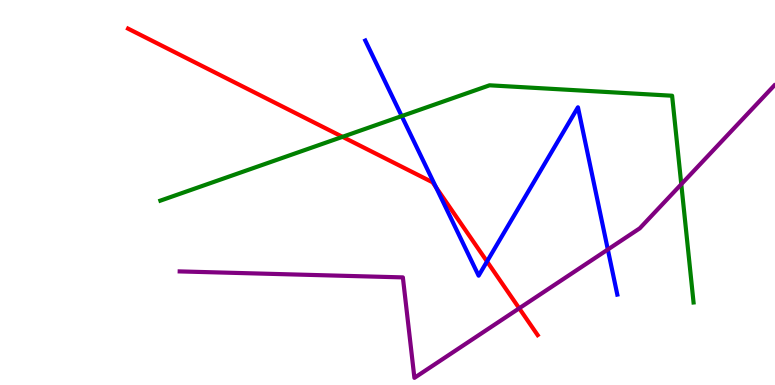[{'lines': ['blue', 'red'], 'intersections': [{'x': 5.63, 'y': 5.13}, {'x': 6.28, 'y': 3.21}]}, {'lines': ['green', 'red'], 'intersections': [{'x': 4.42, 'y': 6.45}]}, {'lines': ['purple', 'red'], 'intersections': [{'x': 6.7, 'y': 1.99}]}, {'lines': ['blue', 'green'], 'intersections': [{'x': 5.18, 'y': 6.98}]}, {'lines': ['blue', 'purple'], 'intersections': [{'x': 7.84, 'y': 3.52}]}, {'lines': ['green', 'purple'], 'intersections': [{'x': 8.79, 'y': 5.21}]}]